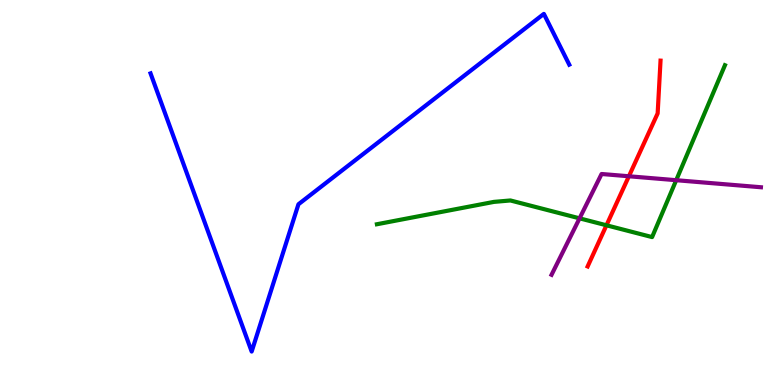[{'lines': ['blue', 'red'], 'intersections': []}, {'lines': ['green', 'red'], 'intersections': [{'x': 7.83, 'y': 4.15}]}, {'lines': ['purple', 'red'], 'intersections': [{'x': 8.11, 'y': 5.42}]}, {'lines': ['blue', 'green'], 'intersections': []}, {'lines': ['blue', 'purple'], 'intersections': []}, {'lines': ['green', 'purple'], 'intersections': [{'x': 7.48, 'y': 4.33}, {'x': 8.73, 'y': 5.32}]}]